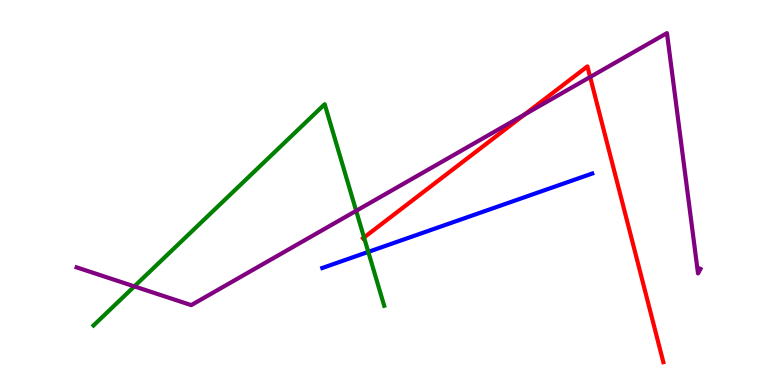[{'lines': ['blue', 'red'], 'intersections': []}, {'lines': ['green', 'red'], 'intersections': [{'x': 4.7, 'y': 3.83}]}, {'lines': ['purple', 'red'], 'intersections': [{'x': 6.77, 'y': 7.03}, {'x': 7.61, 'y': 8.0}]}, {'lines': ['blue', 'green'], 'intersections': [{'x': 4.75, 'y': 3.46}]}, {'lines': ['blue', 'purple'], 'intersections': []}, {'lines': ['green', 'purple'], 'intersections': [{'x': 1.73, 'y': 2.56}, {'x': 4.6, 'y': 4.52}]}]